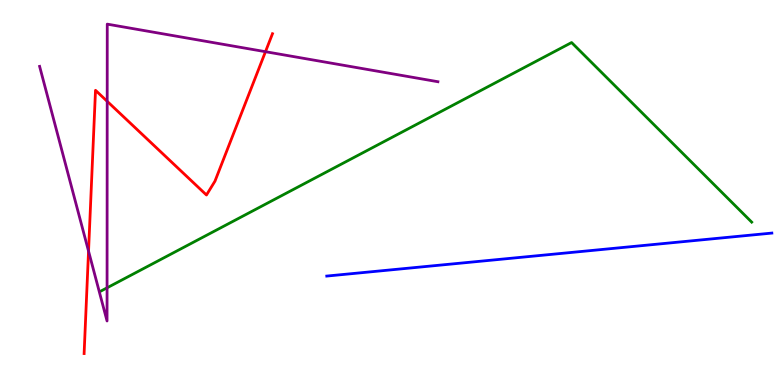[{'lines': ['blue', 'red'], 'intersections': []}, {'lines': ['green', 'red'], 'intersections': []}, {'lines': ['purple', 'red'], 'intersections': [{'x': 1.14, 'y': 3.48}, {'x': 1.38, 'y': 7.37}, {'x': 3.43, 'y': 8.66}]}, {'lines': ['blue', 'green'], 'intersections': []}, {'lines': ['blue', 'purple'], 'intersections': []}, {'lines': ['green', 'purple'], 'intersections': [{'x': 1.38, 'y': 2.52}]}]